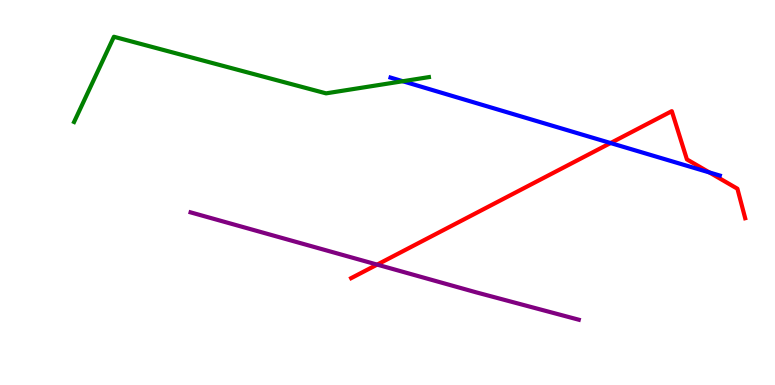[{'lines': ['blue', 'red'], 'intersections': [{'x': 7.88, 'y': 6.28}, {'x': 9.15, 'y': 5.52}]}, {'lines': ['green', 'red'], 'intersections': []}, {'lines': ['purple', 'red'], 'intersections': [{'x': 4.87, 'y': 3.13}]}, {'lines': ['blue', 'green'], 'intersections': [{'x': 5.2, 'y': 7.89}]}, {'lines': ['blue', 'purple'], 'intersections': []}, {'lines': ['green', 'purple'], 'intersections': []}]